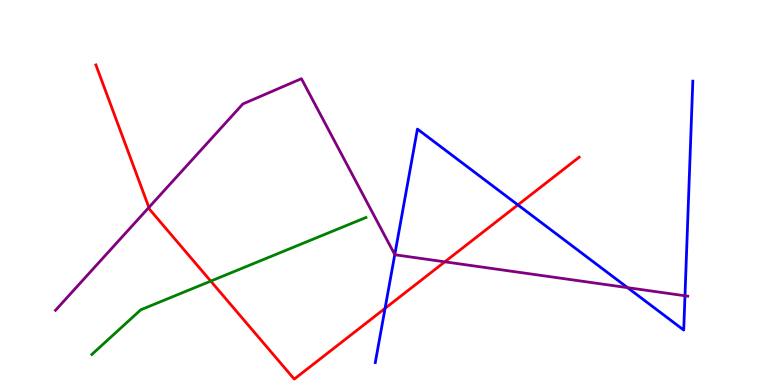[{'lines': ['blue', 'red'], 'intersections': [{'x': 4.97, 'y': 1.99}, {'x': 6.68, 'y': 4.68}]}, {'lines': ['green', 'red'], 'intersections': [{'x': 2.72, 'y': 2.7}]}, {'lines': ['purple', 'red'], 'intersections': [{'x': 1.92, 'y': 4.61}, {'x': 5.74, 'y': 3.2}]}, {'lines': ['blue', 'green'], 'intersections': []}, {'lines': ['blue', 'purple'], 'intersections': [{'x': 5.09, 'y': 3.39}, {'x': 8.1, 'y': 2.53}, {'x': 8.84, 'y': 2.32}]}, {'lines': ['green', 'purple'], 'intersections': []}]